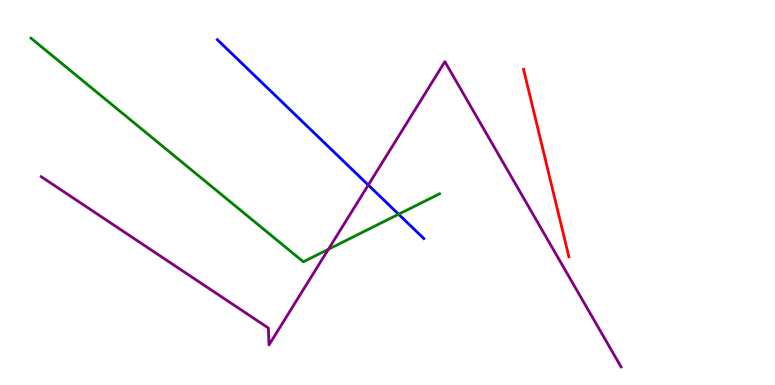[{'lines': ['blue', 'red'], 'intersections': []}, {'lines': ['green', 'red'], 'intersections': []}, {'lines': ['purple', 'red'], 'intersections': []}, {'lines': ['blue', 'green'], 'intersections': [{'x': 5.14, 'y': 4.44}]}, {'lines': ['blue', 'purple'], 'intersections': [{'x': 4.75, 'y': 5.19}]}, {'lines': ['green', 'purple'], 'intersections': [{'x': 4.24, 'y': 3.52}]}]